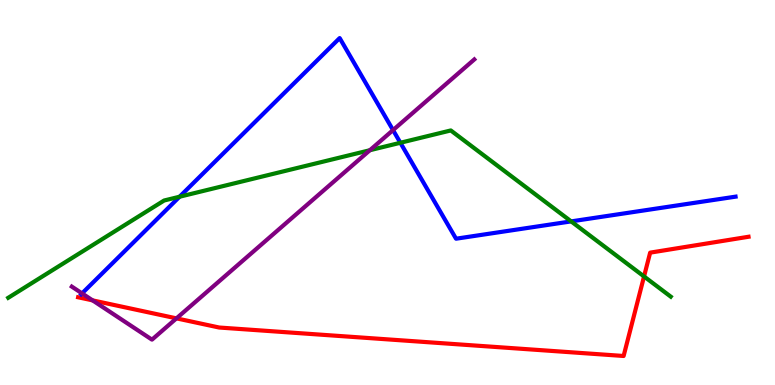[{'lines': ['blue', 'red'], 'intersections': []}, {'lines': ['green', 'red'], 'intersections': [{'x': 8.31, 'y': 2.82}]}, {'lines': ['purple', 'red'], 'intersections': [{'x': 1.19, 'y': 2.2}, {'x': 2.28, 'y': 1.73}]}, {'lines': ['blue', 'green'], 'intersections': [{'x': 2.32, 'y': 4.89}, {'x': 5.17, 'y': 6.29}, {'x': 7.37, 'y': 4.25}]}, {'lines': ['blue', 'purple'], 'intersections': [{'x': 1.06, 'y': 2.38}, {'x': 5.07, 'y': 6.62}]}, {'lines': ['green', 'purple'], 'intersections': [{'x': 4.77, 'y': 6.1}]}]